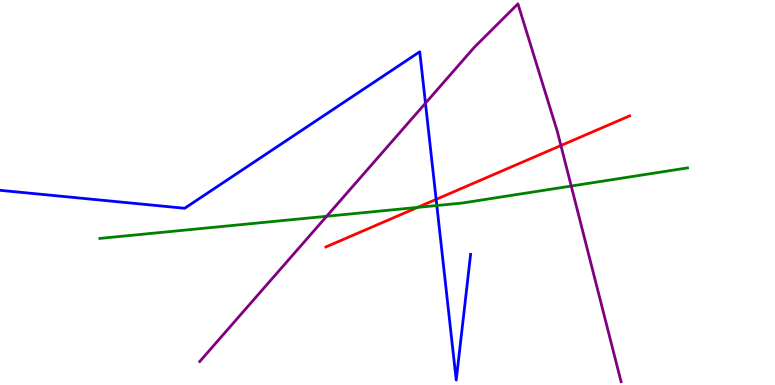[{'lines': ['blue', 'red'], 'intersections': [{'x': 5.63, 'y': 4.82}]}, {'lines': ['green', 'red'], 'intersections': [{'x': 5.39, 'y': 4.61}]}, {'lines': ['purple', 'red'], 'intersections': [{'x': 7.24, 'y': 6.22}]}, {'lines': ['blue', 'green'], 'intersections': [{'x': 5.64, 'y': 4.66}]}, {'lines': ['blue', 'purple'], 'intersections': [{'x': 5.49, 'y': 7.32}]}, {'lines': ['green', 'purple'], 'intersections': [{'x': 4.21, 'y': 4.38}, {'x': 7.37, 'y': 5.17}]}]